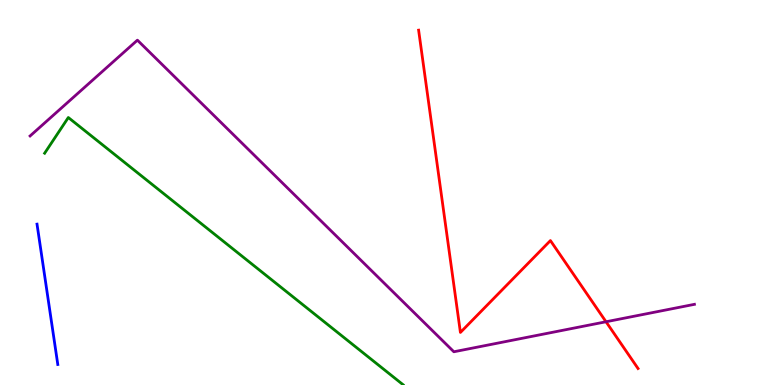[{'lines': ['blue', 'red'], 'intersections': []}, {'lines': ['green', 'red'], 'intersections': []}, {'lines': ['purple', 'red'], 'intersections': [{'x': 7.82, 'y': 1.64}]}, {'lines': ['blue', 'green'], 'intersections': []}, {'lines': ['blue', 'purple'], 'intersections': []}, {'lines': ['green', 'purple'], 'intersections': []}]